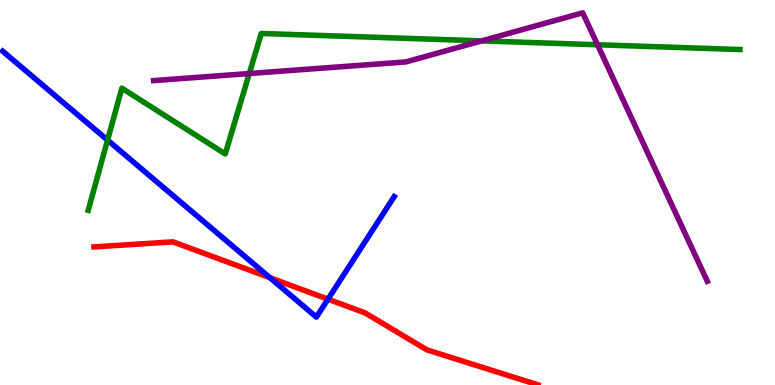[{'lines': ['blue', 'red'], 'intersections': [{'x': 3.48, 'y': 2.79}, {'x': 4.23, 'y': 2.23}]}, {'lines': ['green', 'red'], 'intersections': []}, {'lines': ['purple', 'red'], 'intersections': []}, {'lines': ['blue', 'green'], 'intersections': [{'x': 1.39, 'y': 6.36}]}, {'lines': ['blue', 'purple'], 'intersections': []}, {'lines': ['green', 'purple'], 'intersections': [{'x': 3.22, 'y': 8.09}, {'x': 6.22, 'y': 8.94}, {'x': 7.71, 'y': 8.84}]}]